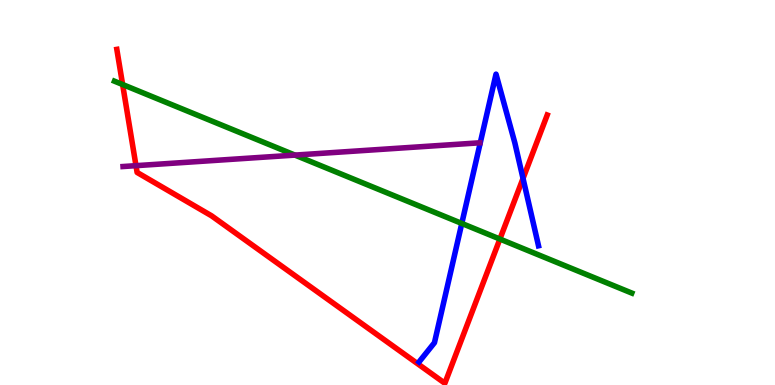[{'lines': ['blue', 'red'], 'intersections': [{'x': 6.75, 'y': 5.37}]}, {'lines': ['green', 'red'], 'intersections': [{'x': 1.58, 'y': 7.8}, {'x': 6.45, 'y': 3.79}]}, {'lines': ['purple', 'red'], 'intersections': [{'x': 1.75, 'y': 5.7}]}, {'lines': ['blue', 'green'], 'intersections': [{'x': 5.96, 'y': 4.2}]}, {'lines': ['blue', 'purple'], 'intersections': []}, {'lines': ['green', 'purple'], 'intersections': [{'x': 3.81, 'y': 5.97}]}]